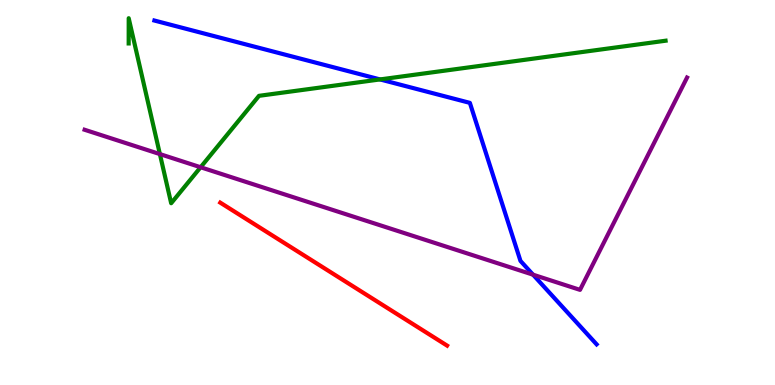[{'lines': ['blue', 'red'], 'intersections': []}, {'lines': ['green', 'red'], 'intersections': []}, {'lines': ['purple', 'red'], 'intersections': []}, {'lines': ['blue', 'green'], 'intersections': [{'x': 4.9, 'y': 7.94}]}, {'lines': ['blue', 'purple'], 'intersections': [{'x': 6.88, 'y': 2.87}]}, {'lines': ['green', 'purple'], 'intersections': [{'x': 2.06, 'y': 6.0}, {'x': 2.59, 'y': 5.66}]}]